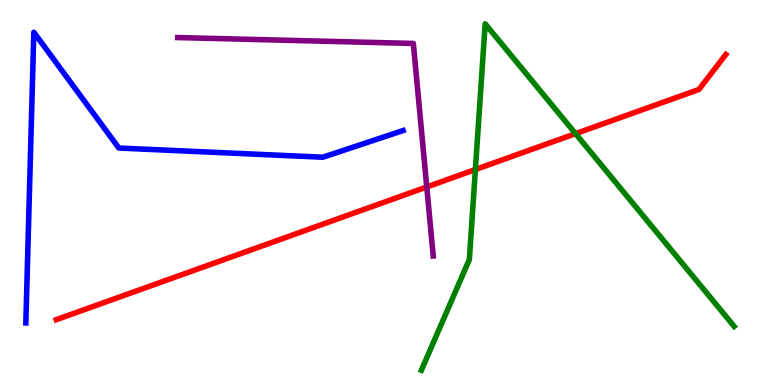[{'lines': ['blue', 'red'], 'intersections': []}, {'lines': ['green', 'red'], 'intersections': [{'x': 6.13, 'y': 5.6}, {'x': 7.43, 'y': 6.53}]}, {'lines': ['purple', 'red'], 'intersections': [{'x': 5.51, 'y': 5.14}]}, {'lines': ['blue', 'green'], 'intersections': []}, {'lines': ['blue', 'purple'], 'intersections': []}, {'lines': ['green', 'purple'], 'intersections': []}]